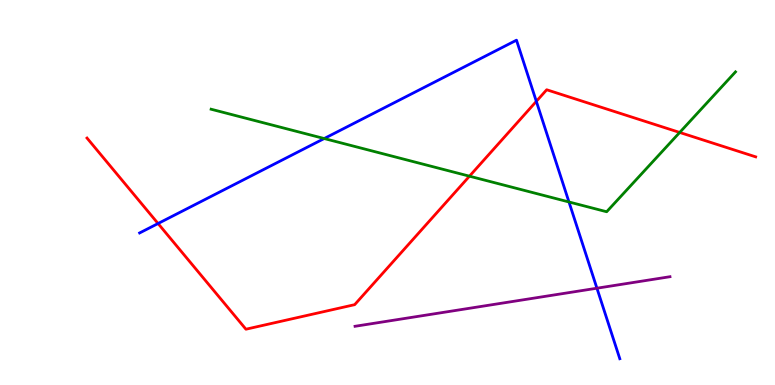[{'lines': ['blue', 'red'], 'intersections': [{'x': 2.04, 'y': 4.19}, {'x': 6.92, 'y': 7.37}]}, {'lines': ['green', 'red'], 'intersections': [{'x': 6.06, 'y': 5.42}, {'x': 8.77, 'y': 6.56}]}, {'lines': ['purple', 'red'], 'intersections': []}, {'lines': ['blue', 'green'], 'intersections': [{'x': 4.18, 'y': 6.4}, {'x': 7.34, 'y': 4.75}]}, {'lines': ['blue', 'purple'], 'intersections': [{'x': 7.7, 'y': 2.51}]}, {'lines': ['green', 'purple'], 'intersections': []}]